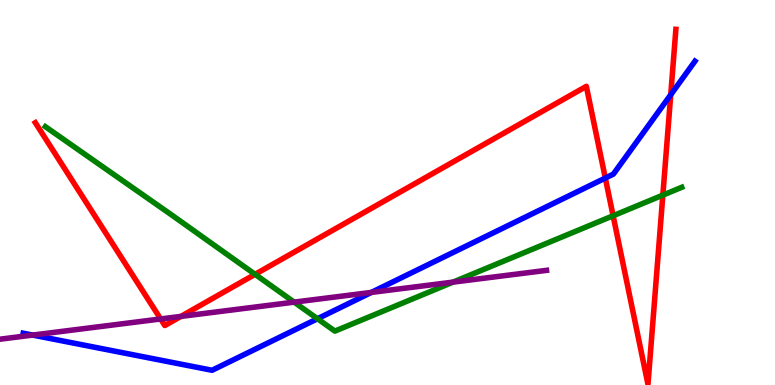[{'lines': ['blue', 'red'], 'intersections': [{'x': 7.81, 'y': 5.38}, {'x': 8.65, 'y': 7.54}]}, {'lines': ['green', 'red'], 'intersections': [{'x': 3.29, 'y': 2.87}, {'x': 7.91, 'y': 4.4}, {'x': 8.55, 'y': 4.93}]}, {'lines': ['purple', 'red'], 'intersections': [{'x': 2.07, 'y': 1.72}, {'x': 2.33, 'y': 1.78}]}, {'lines': ['blue', 'green'], 'intersections': [{'x': 4.1, 'y': 1.72}]}, {'lines': ['blue', 'purple'], 'intersections': [{'x': 0.422, 'y': 1.3}, {'x': 4.79, 'y': 2.4}]}, {'lines': ['green', 'purple'], 'intersections': [{'x': 3.8, 'y': 2.15}, {'x': 5.85, 'y': 2.67}]}]